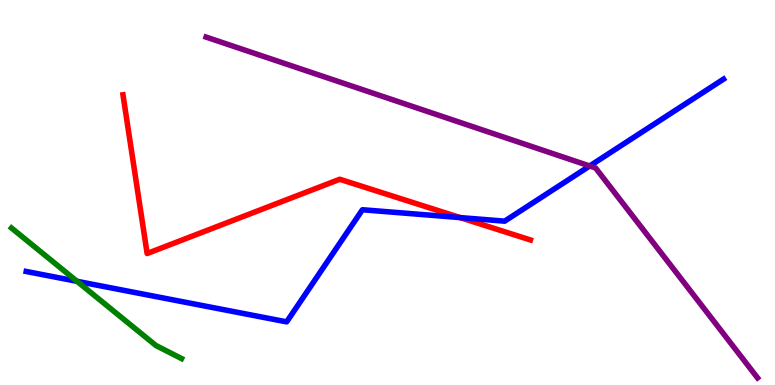[{'lines': ['blue', 'red'], 'intersections': [{'x': 5.94, 'y': 4.35}]}, {'lines': ['green', 'red'], 'intersections': []}, {'lines': ['purple', 'red'], 'intersections': []}, {'lines': ['blue', 'green'], 'intersections': [{'x': 0.994, 'y': 2.69}]}, {'lines': ['blue', 'purple'], 'intersections': [{'x': 7.61, 'y': 5.69}]}, {'lines': ['green', 'purple'], 'intersections': []}]